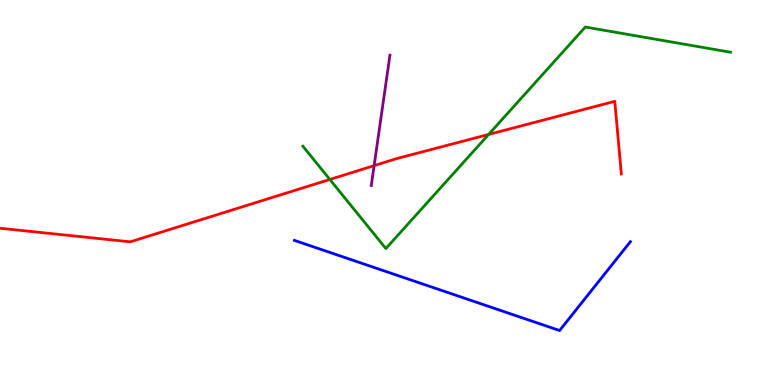[{'lines': ['blue', 'red'], 'intersections': []}, {'lines': ['green', 'red'], 'intersections': [{'x': 4.26, 'y': 5.34}, {'x': 6.3, 'y': 6.51}]}, {'lines': ['purple', 'red'], 'intersections': [{'x': 4.83, 'y': 5.7}]}, {'lines': ['blue', 'green'], 'intersections': []}, {'lines': ['blue', 'purple'], 'intersections': []}, {'lines': ['green', 'purple'], 'intersections': []}]